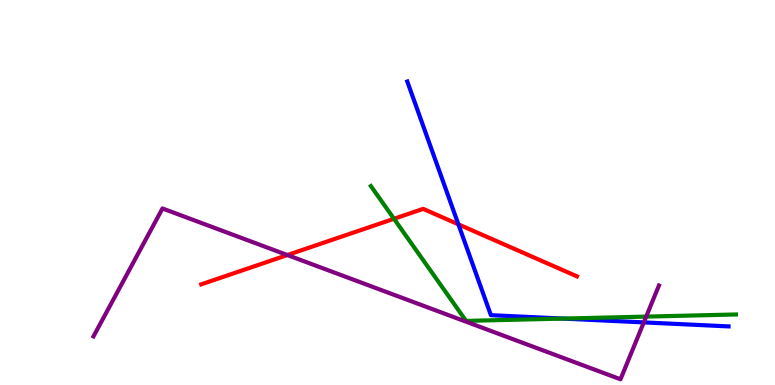[{'lines': ['blue', 'red'], 'intersections': [{'x': 5.91, 'y': 4.17}]}, {'lines': ['green', 'red'], 'intersections': [{'x': 5.08, 'y': 4.32}]}, {'lines': ['purple', 'red'], 'intersections': [{'x': 3.71, 'y': 3.38}]}, {'lines': ['blue', 'green'], 'intersections': [{'x': 7.27, 'y': 1.73}]}, {'lines': ['blue', 'purple'], 'intersections': [{'x': 8.31, 'y': 1.63}]}, {'lines': ['green', 'purple'], 'intersections': [{'x': 8.34, 'y': 1.78}]}]